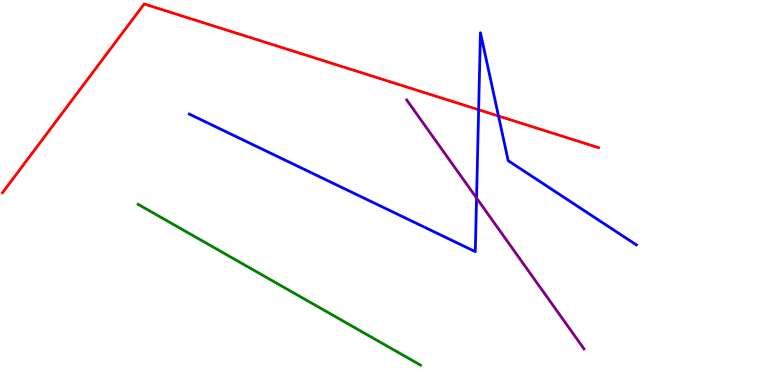[{'lines': ['blue', 'red'], 'intersections': [{'x': 6.18, 'y': 7.15}, {'x': 6.43, 'y': 6.99}]}, {'lines': ['green', 'red'], 'intersections': []}, {'lines': ['purple', 'red'], 'intersections': []}, {'lines': ['blue', 'green'], 'intersections': []}, {'lines': ['blue', 'purple'], 'intersections': [{'x': 6.15, 'y': 4.86}]}, {'lines': ['green', 'purple'], 'intersections': []}]